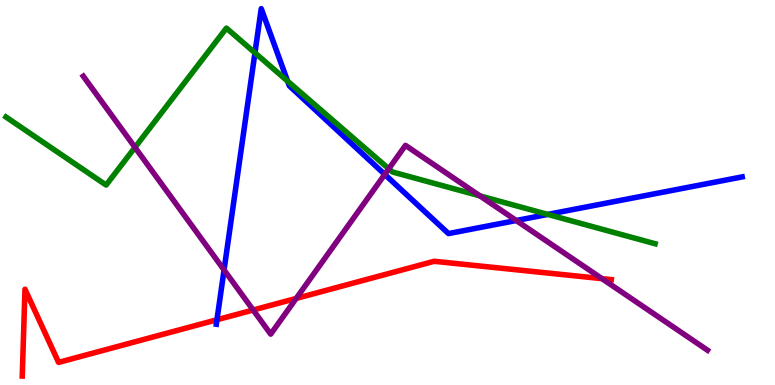[{'lines': ['blue', 'red'], 'intersections': [{'x': 2.8, 'y': 1.69}]}, {'lines': ['green', 'red'], 'intersections': []}, {'lines': ['purple', 'red'], 'intersections': [{'x': 3.27, 'y': 1.95}, {'x': 3.82, 'y': 2.25}, {'x': 7.77, 'y': 2.76}]}, {'lines': ['blue', 'green'], 'intersections': [{'x': 3.29, 'y': 8.63}, {'x': 3.71, 'y': 7.89}, {'x': 7.07, 'y': 4.43}]}, {'lines': ['blue', 'purple'], 'intersections': [{'x': 2.89, 'y': 2.99}, {'x': 4.96, 'y': 5.47}, {'x': 6.66, 'y': 4.27}]}, {'lines': ['green', 'purple'], 'intersections': [{'x': 1.74, 'y': 6.17}, {'x': 5.02, 'y': 5.62}, {'x': 6.19, 'y': 4.91}]}]